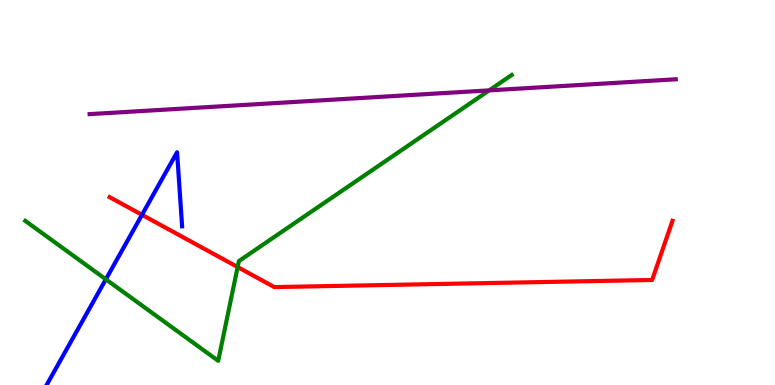[{'lines': ['blue', 'red'], 'intersections': [{'x': 1.83, 'y': 4.42}]}, {'lines': ['green', 'red'], 'intersections': [{'x': 3.07, 'y': 3.06}]}, {'lines': ['purple', 'red'], 'intersections': []}, {'lines': ['blue', 'green'], 'intersections': [{'x': 1.37, 'y': 2.75}]}, {'lines': ['blue', 'purple'], 'intersections': []}, {'lines': ['green', 'purple'], 'intersections': [{'x': 6.31, 'y': 7.65}]}]